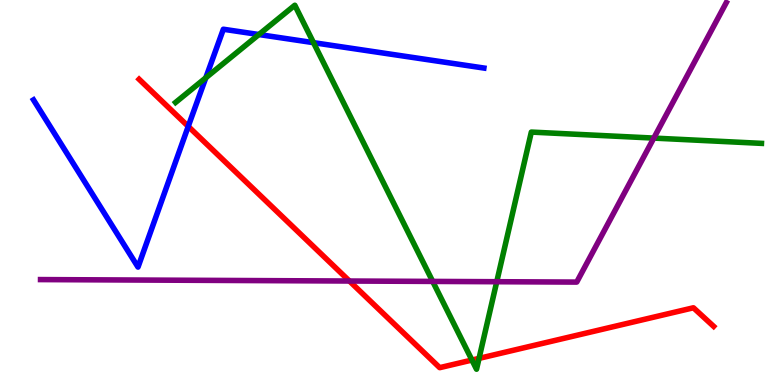[{'lines': ['blue', 'red'], 'intersections': [{'x': 2.43, 'y': 6.72}]}, {'lines': ['green', 'red'], 'intersections': [{'x': 6.09, 'y': 0.648}, {'x': 6.18, 'y': 0.692}]}, {'lines': ['purple', 'red'], 'intersections': [{'x': 4.51, 'y': 2.7}]}, {'lines': ['blue', 'green'], 'intersections': [{'x': 2.66, 'y': 7.98}, {'x': 3.34, 'y': 9.1}, {'x': 4.05, 'y': 8.89}]}, {'lines': ['blue', 'purple'], 'intersections': []}, {'lines': ['green', 'purple'], 'intersections': [{'x': 5.58, 'y': 2.69}, {'x': 6.41, 'y': 2.68}, {'x': 8.44, 'y': 6.41}]}]